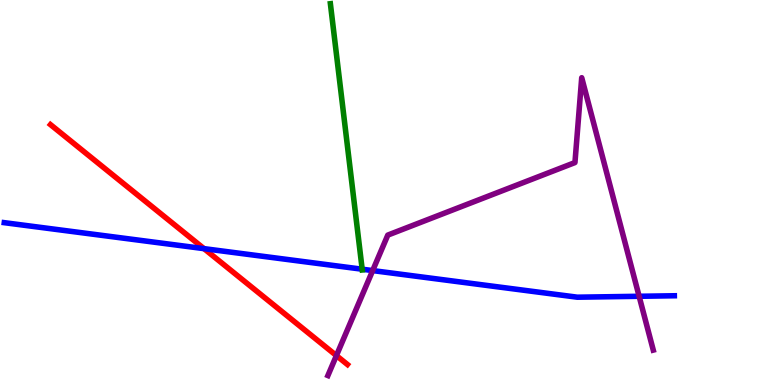[{'lines': ['blue', 'red'], 'intersections': [{'x': 2.63, 'y': 3.54}]}, {'lines': ['green', 'red'], 'intersections': []}, {'lines': ['purple', 'red'], 'intersections': [{'x': 4.34, 'y': 0.764}]}, {'lines': ['blue', 'green'], 'intersections': [{'x': 4.67, 'y': 3.01}]}, {'lines': ['blue', 'purple'], 'intersections': [{'x': 4.81, 'y': 2.97}, {'x': 8.25, 'y': 2.3}]}, {'lines': ['green', 'purple'], 'intersections': []}]